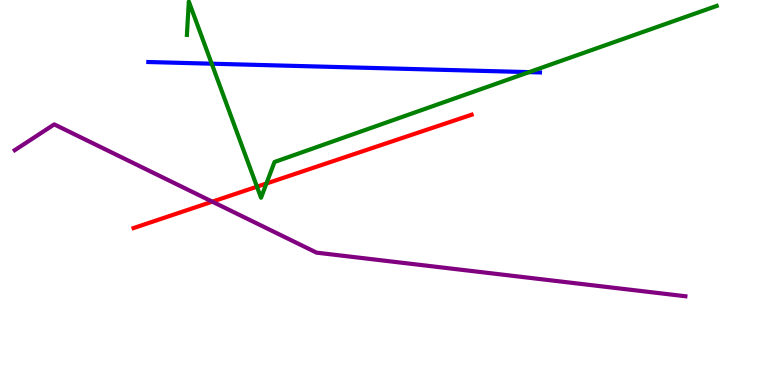[{'lines': ['blue', 'red'], 'intersections': []}, {'lines': ['green', 'red'], 'intersections': [{'x': 3.32, 'y': 5.15}, {'x': 3.44, 'y': 5.23}]}, {'lines': ['purple', 'red'], 'intersections': [{'x': 2.74, 'y': 4.76}]}, {'lines': ['blue', 'green'], 'intersections': [{'x': 2.73, 'y': 8.35}, {'x': 6.83, 'y': 8.13}]}, {'lines': ['blue', 'purple'], 'intersections': []}, {'lines': ['green', 'purple'], 'intersections': []}]